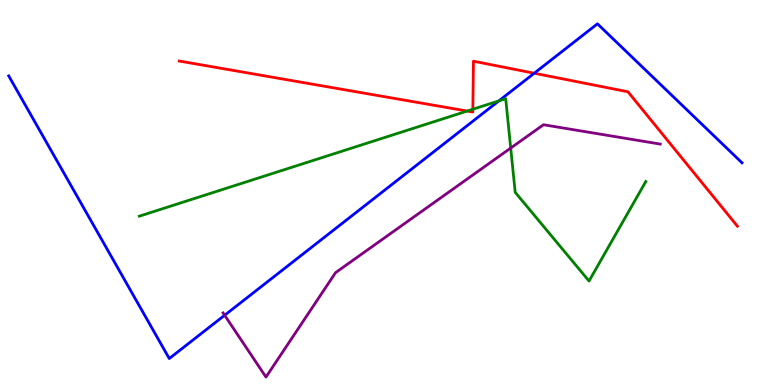[{'lines': ['blue', 'red'], 'intersections': [{'x': 6.89, 'y': 8.1}]}, {'lines': ['green', 'red'], 'intersections': [{'x': 6.03, 'y': 7.12}, {'x': 6.1, 'y': 7.16}]}, {'lines': ['purple', 'red'], 'intersections': []}, {'lines': ['blue', 'green'], 'intersections': [{'x': 6.44, 'y': 7.38}]}, {'lines': ['blue', 'purple'], 'intersections': [{'x': 2.9, 'y': 1.81}]}, {'lines': ['green', 'purple'], 'intersections': [{'x': 6.59, 'y': 6.15}]}]